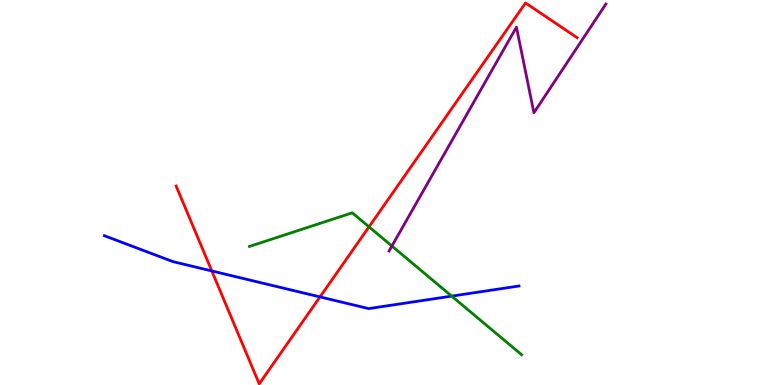[{'lines': ['blue', 'red'], 'intersections': [{'x': 2.73, 'y': 2.96}, {'x': 4.13, 'y': 2.29}]}, {'lines': ['green', 'red'], 'intersections': [{'x': 4.76, 'y': 4.11}]}, {'lines': ['purple', 'red'], 'intersections': []}, {'lines': ['blue', 'green'], 'intersections': [{'x': 5.83, 'y': 2.31}]}, {'lines': ['blue', 'purple'], 'intersections': []}, {'lines': ['green', 'purple'], 'intersections': [{'x': 5.06, 'y': 3.61}]}]